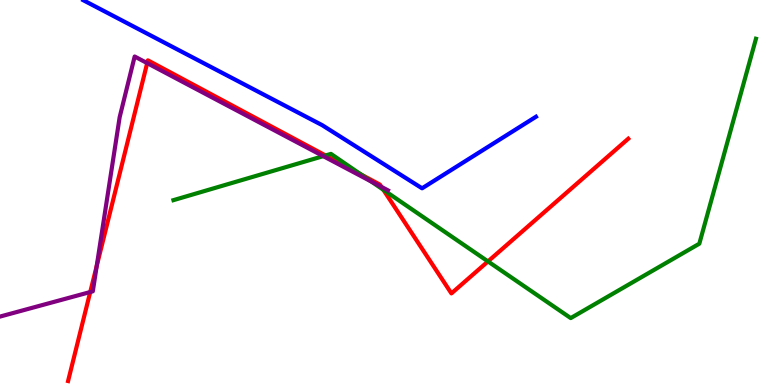[{'lines': ['blue', 'red'], 'intersections': []}, {'lines': ['green', 'red'], 'intersections': [{'x': 4.2, 'y': 5.96}, {'x': 4.66, 'y': 5.47}, {'x': 4.95, 'y': 5.07}, {'x': 6.3, 'y': 3.21}]}, {'lines': ['purple', 'red'], 'intersections': [{'x': 1.16, 'y': 2.41}, {'x': 1.25, 'y': 3.1}, {'x': 1.9, 'y': 8.36}, {'x': 4.92, 'y': 5.15}]}, {'lines': ['blue', 'green'], 'intersections': []}, {'lines': ['blue', 'purple'], 'intersections': []}, {'lines': ['green', 'purple'], 'intersections': [{'x': 4.17, 'y': 5.94}, {'x': 4.79, 'y': 5.29}]}]